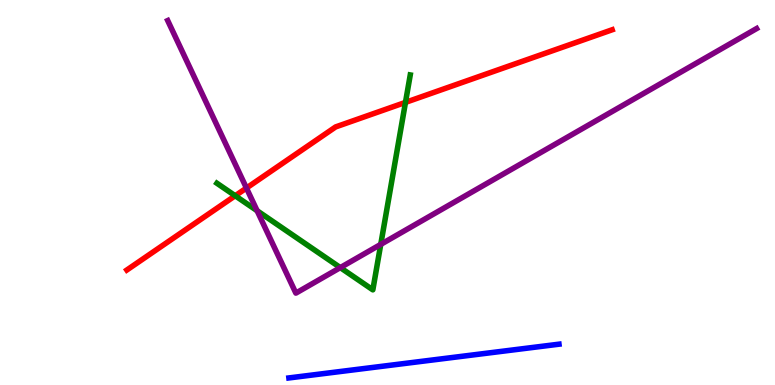[{'lines': ['blue', 'red'], 'intersections': []}, {'lines': ['green', 'red'], 'intersections': [{'x': 3.03, 'y': 4.92}, {'x': 5.23, 'y': 7.34}]}, {'lines': ['purple', 'red'], 'intersections': [{'x': 3.18, 'y': 5.12}]}, {'lines': ['blue', 'green'], 'intersections': []}, {'lines': ['blue', 'purple'], 'intersections': []}, {'lines': ['green', 'purple'], 'intersections': [{'x': 3.32, 'y': 4.53}, {'x': 4.39, 'y': 3.05}, {'x': 4.91, 'y': 3.65}]}]